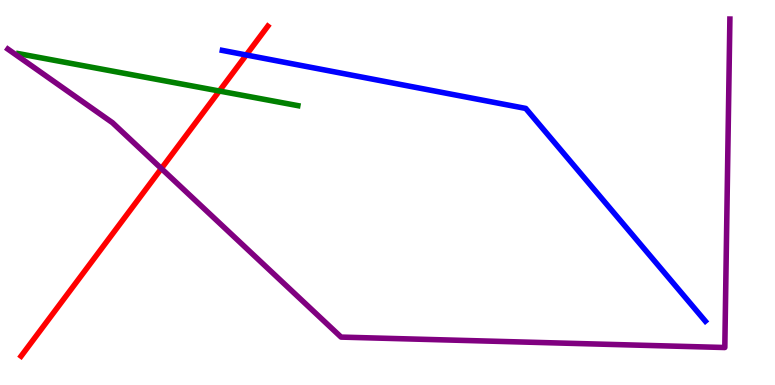[{'lines': ['blue', 'red'], 'intersections': [{'x': 3.18, 'y': 8.57}]}, {'lines': ['green', 'red'], 'intersections': [{'x': 2.83, 'y': 7.64}]}, {'lines': ['purple', 'red'], 'intersections': [{'x': 2.08, 'y': 5.62}]}, {'lines': ['blue', 'green'], 'intersections': []}, {'lines': ['blue', 'purple'], 'intersections': []}, {'lines': ['green', 'purple'], 'intersections': []}]